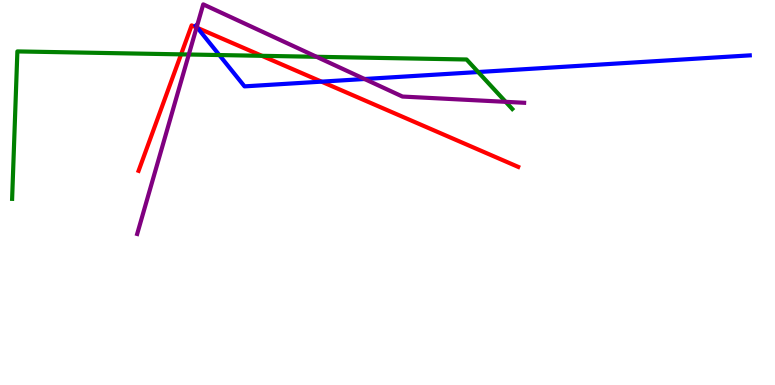[{'lines': ['blue', 'red'], 'intersections': [{'x': 2.55, 'y': 9.27}, {'x': 4.15, 'y': 7.88}]}, {'lines': ['green', 'red'], 'intersections': [{'x': 2.34, 'y': 8.59}, {'x': 3.38, 'y': 8.55}]}, {'lines': ['purple', 'red'], 'intersections': [{'x': 2.54, 'y': 9.29}]}, {'lines': ['blue', 'green'], 'intersections': [{'x': 2.83, 'y': 8.57}, {'x': 6.17, 'y': 8.13}]}, {'lines': ['blue', 'purple'], 'intersections': [{'x': 2.54, 'y': 9.3}, {'x': 4.7, 'y': 7.95}]}, {'lines': ['green', 'purple'], 'intersections': [{'x': 2.44, 'y': 8.58}, {'x': 4.08, 'y': 8.52}, {'x': 6.52, 'y': 7.35}]}]